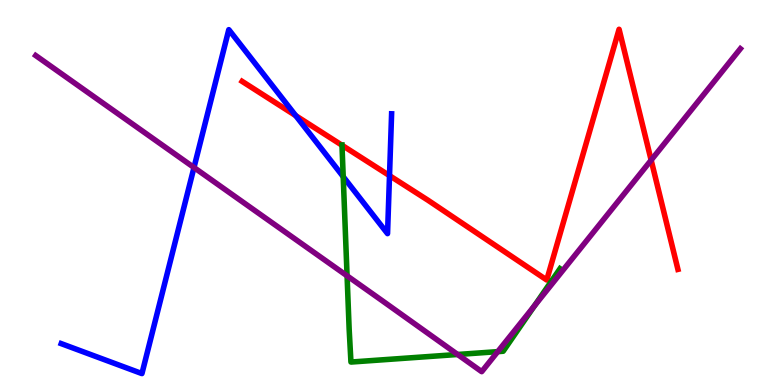[{'lines': ['blue', 'red'], 'intersections': [{'x': 3.82, 'y': 7.0}, {'x': 5.03, 'y': 5.44}]}, {'lines': ['green', 'red'], 'intersections': [{'x': 4.41, 'y': 6.23}]}, {'lines': ['purple', 'red'], 'intersections': [{'x': 8.4, 'y': 5.84}]}, {'lines': ['blue', 'green'], 'intersections': [{'x': 4.43, 'y': 5.41}]}, {'lines': ['blue', 'purple'], 'intersections': [{'x': 2.5, 'y': 5.65}]}, {'lines': ['green', 'purple'], 'intersections': [{'x': 4.48, 'y': 2.84}, {'x': 5.9, 'y': 0.793}, {'x': 6.42, 'y': 0.867}, {'x': 6.9, 'y': 2.06}]}]